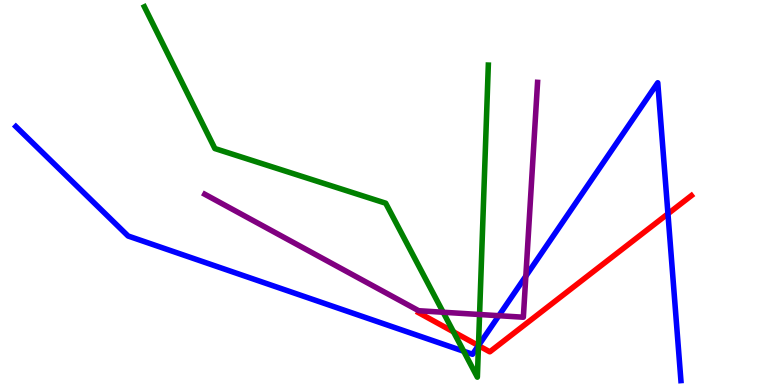[{'lines': ['blue', 'red'], 'intersections': [{'x': 6.17, 'y': 1.02}, {'x': 8.62, 'y': 4.45}]}, {'lines': ['green', 'red'], 'intersections': [{'x': 5.85, 'y': 1.38}, {'x': 6.17, 'y': 1.02}]}, {'lines': ['purple', 'red'], 'intersections': []}, {'lines': ['blue', 'green'], 'intersections': [{'x': 5.98, 'y': 0.877}, {'x': 6.17, 'y': 1.02}]}, {'lines': ['blue', 'purple'], 'intersections': [{'x': 6.44, 'y': 1.8}, {'x': 6.78, 'y': 2.83}]}, {'lines': ['green', 'purple'], 'intersections': [{'x': 5.72, 'y': 1.89}, {'x': 6.19, 'y': 1.83}]}]